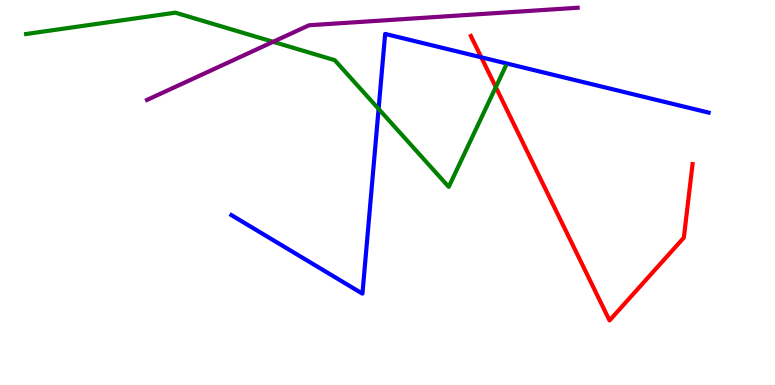[{'lines': ['blue', 'red'], 'intersections': [{'x': 6.21, 'y': 8.51}]}, {'lines': ['green', 'red'], 'intersections': [{'x': 6.4, 'y': 7.74}]}, {'lines': ['purple', 'red'], 'intersections': []}, {'lines': ['blue', 'green'], 'intersections': [{'x': 4.89, 'y': 7.17}]}, {'lines': ['blue', 'purple'], 'intersections': []}, {'lines': ['green', 'purple'], 'intersections': [{'x': 3.52, 'y': 8.91}]}]